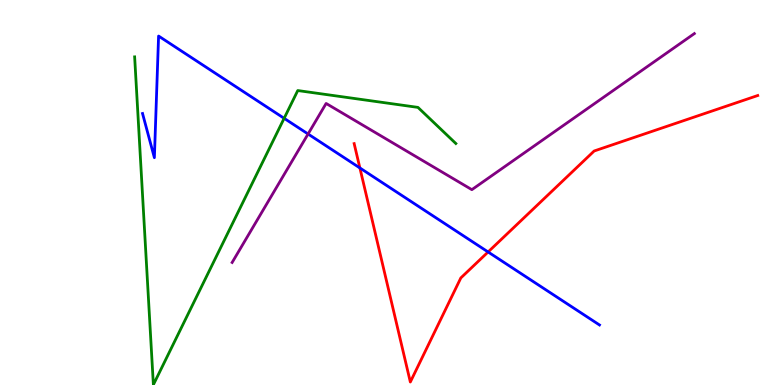[{'lines': ['blue', 'red'], 'intersections': [{'x': 4.64, 'y': 5.64}, {'x': 6.3, 'y': 3.46}]}, {'lines': ['green', 'red'], 'intersections': []}, {'lines': ['purple', 'red'], 'intersections': []}, {'lines': ['blue', 'green'], 'intersections': [{'x': 3.67, 'y': 6.93}]}, {'lines': ['blue', 'purple'], 'intersections': [{'x': 3.98, 'y': 6.52}]}, {'lines': ['green', 'purple'], 'intersections': []}]